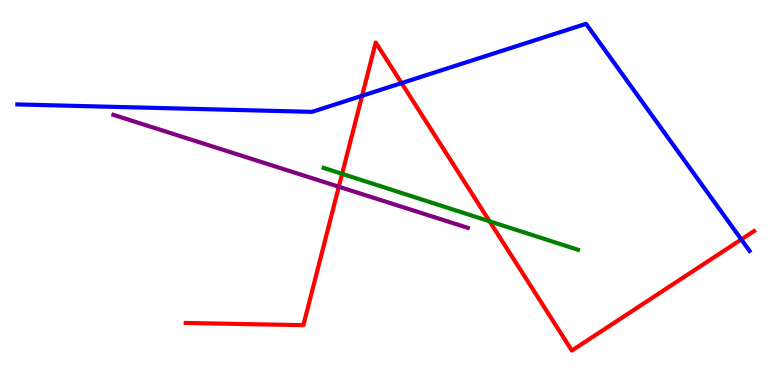[{'lines': ['blue', 'red'], 'intersections': [{'x': 4.67, 'y': 7.51}, {'x': 5.18, 'y': 7.84}, {'x': 9.56, 'y': 3.78}]}, {'lines': ['green', 'red'], 'intersections': [{'x': 4.41, 'y': 5.48}, {'x': 6.32, 'y': 4.25}]}, {'lines': ['purple', 'red'], 'intersections': [{'x': 4.37, 'y': 5.15}]}, {'lines': ['blue', 'green'], 'intersections': []}, {'lines': ['blue', 'purple'], 'intersections': []}, {'lines': ['green', 'purple'], 'intersections': []}]